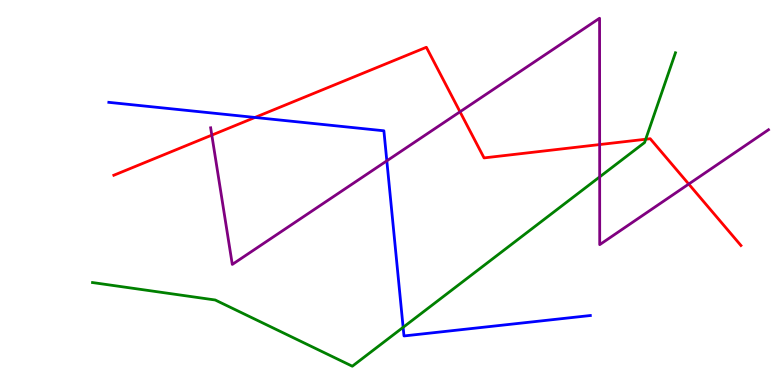[{'lines': ['blue', 'red'], 'intersections': [{'x': 3.29, 'y': 6.95}]}, {'lines': ['green', 'red'], 'intersections': [{'x': 8.33, 'y': 6.38}]}, {'lines': ['purple', 'red'], 'intersections': [{'x': 2.73, 'y': 6.49}, {'x': 5.94, 'y': 7.1}, {'x': 7.74, 'y': 6.25}, {'x': 8.89, 'y': 5.22}]}, {'lines': ['blue', 'green'], 'intersections': [{'x': 5.2, 'y': 1.5}]}, {'lines': ['blue', 'purple'], 'intersections': [{'x': 4.99, 'y': 5.82}]}, {'lines': ['green', 'purple'], 'intersections': [{'x': 7.74, 'y': 5.4}]}]